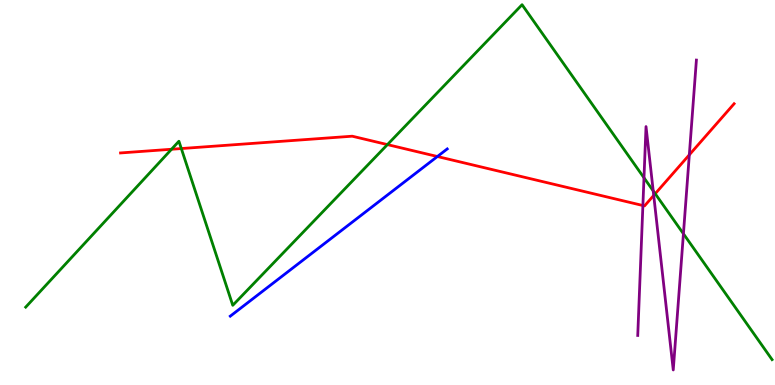[{'lines': ['blue', 'red'], 'intersections': [{'x': 5.64, 'y': 5.93}]}, {'lines': ['green', 'red'], 'intersections': [{'x': 2.21, 'y': 6.12}, {'x': 2.34, 'y': 6.14}, {'x': 5.0, 'y': 6.24}, {'x': 8.45, 'y': 4.97}]}, {'lines': ['purple', 'red'], 'intersections': [{'x': 8.3, 'y': 4.66}, {'x': 8.44, 'y': 4.92}, {'x': 8.89, 'y': 5.98}]}, {'lines': ['blue', 'green'], 'intersections': []}, {'lines': ['blue', 'purple'], 'intersections': []}, {'lines': ['green', 'purple'], 'intersections': [{'x': 8.31, 'y': 5.38}, {'x': 8.43, 'y': 5.04}, {'x': 8.82, 'y': 3.93}]}]